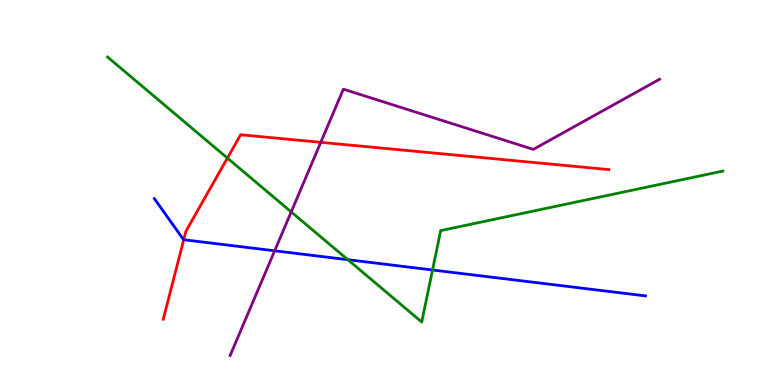[{'lines': ['blue', 'red'], 'intersections': [{'x': 2.37, 'y': 3.77}]}, {'lines': ['green', 'red'], 'intersections': [{'x': 2.93, 'y': 5.89}]}, {'lines': ['purple', 'red'], 'intersections': [{'x': 4.14, 'y': 6.3}]}, {'lines': ['blue', 'green'], 'intersections': [{'x': 4.49, 'y': 3.25}, {'x': 5.58, 'y': 2.99}]}, {'lines': ['blue', 'purple'], 'intersections': [{'x': 3.54, 'y': 3.49}]}, {'lines': ['green', 'purple'], 'intersections': [{'x': 3.76, 'y': 4.5}]}]